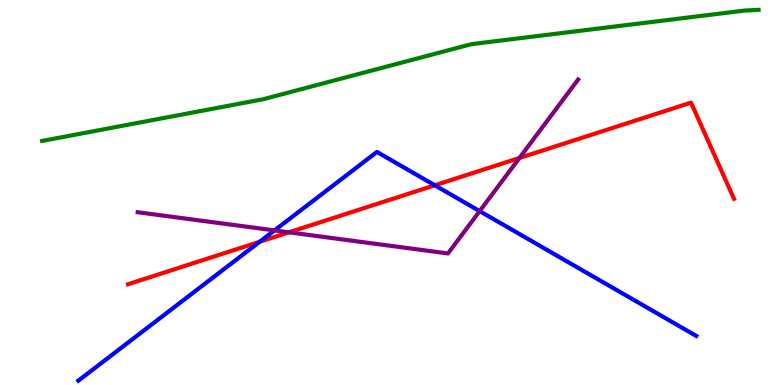[{'lines': ['blue', 'red'], 'intersections': [{'x': 3.35, 'y': 3.72}, {'x': 5.61, 'y': 5.19}]}, {'lines': ['green', 'red'], 'intersections': []}, {'lines': ['purple', 'red'], 'intersections': [{'x': 3.73, 'y': 3.97}, {'x': 6.7, 'y': 5.9}]}, {'lines': ['blue', 'green'], 'intersections': []}, {'lines': ['blue', 'purple'], 'intersections': [{'x': 3.54, 'y': 4.02}, {'x': 6.19, 'y': 4.52}]}, {'lines': ['green', 'purple'], 'intersections': []}]